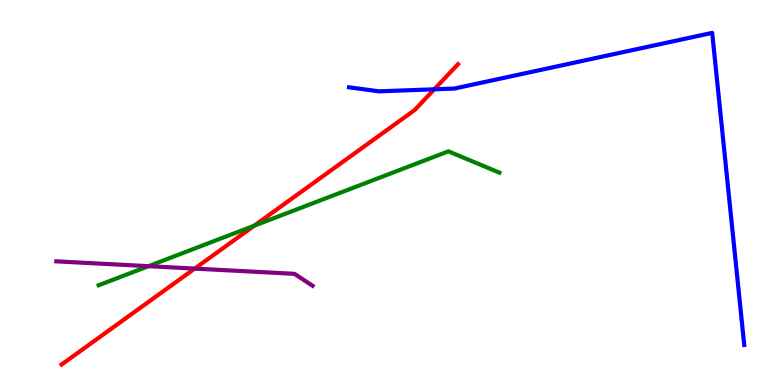[{'lines': ['blue', 'red'], 'intersections': [{'x': 5.6, 'y': 7.68}]}, {'lines': ['green', 'red'], 'intersections': [{'x': 3.28, 'y': 4.14}]}, {'lines': ['purple', 'red'], 'intersections': [{'x': 2.51, 'y': 3.02}]}, {'lines': ['blue', 'green'], 'intersections': []}, {'lines': ['blue', 'purple'], 'intersections': []}, {'lines': ['green', 'purple'], 'intersections': [{'x': 1.92, 'y': 3.09}]}]